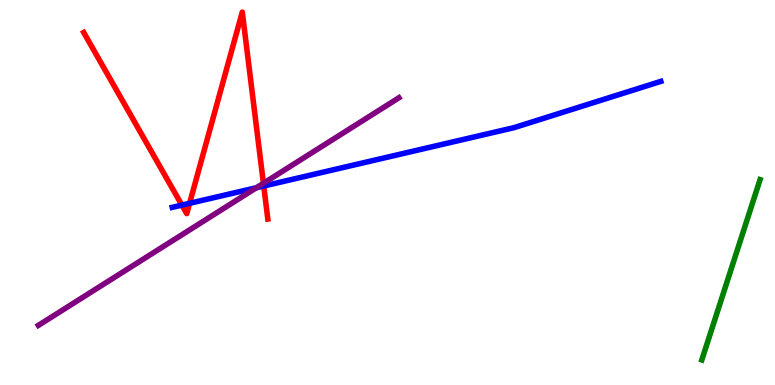[{'lines': ['blue', 'red'], 'intersections': [{'x': 2.35, 'y': 4.67}, {'x': 2.45, 'y': 4.72}, {'x': 3.4, 'y': 5.17}]}, {'lines': ['green', 'red'], 'intersections': []}, {'lines': ['purple', 'red'], 'intersections': [{'x': 3.4, 'y': 5.24}]}, {'lines': ['blue', 'green'], 'intersections': []}, {'lines': ['blue', 'purple'], 'intersections': [{'x': 3.31, 'y': 5.12}]}, {'lines': ['green', 'purple'], 'intersections': []}]